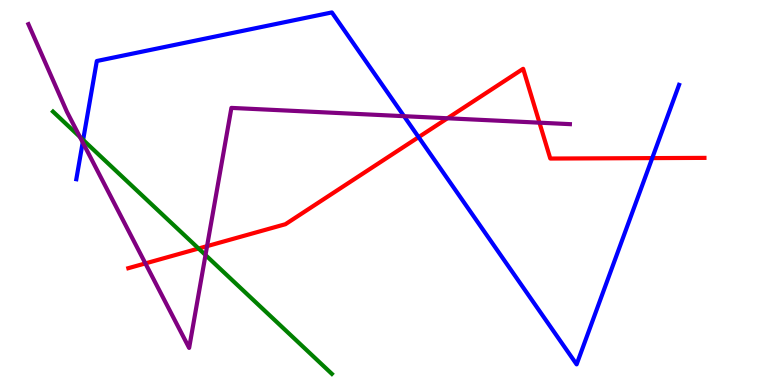[{'lines': ['blue', 'red'], 'intersections': [{'x': 5.4, 'y': 6.44}, {'x': 8.42, 'y': 5.89}]}, {'lines': ['green', 'red'], 'intersections': [{'x': 2.56, 'y': 3.54}]}, {'lines': ['purple', 'red'], 'intersections': [{'x': 1.88, 'y': 3.16}, {'x': 2.67, 'y': 3.61}, {'x': 5.77, 'y': 6.93}, {'x': 6.96, 'y': 6.81}]}, {'lines': ['blue', 'green'], 'intersections': [{'x': 1.07, 'y': 6.37}]}, {'lines': ['blue', 'purple'], 'intersections': [{'x': 1.07, 'y': 6.3}, {'x': 5.21, 'y': 6.98}]}, {'lines': ['green', 'purple'], 'intersections': [{'x': 1.03, 'y': 6.44}, {'x': 2.65, 'y': 3.38}]}]